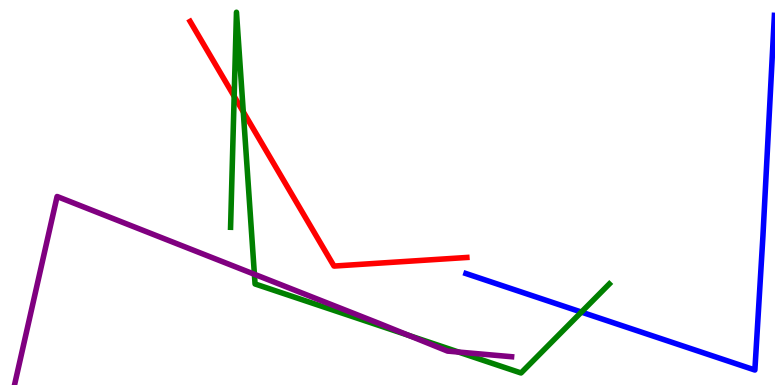[{'lines': ['blue', 'red'], 'intersections': []}, {'lines': ['green', 'red'], 'intersections': [{'x': 3.02, 'y': 7.5}, {'x': 3.14, 'y': 7.1}]}, {'lines': ['purple', 'red'], 'intersections': []}, {'lines': ['blue', 'green'], 'intersections': [{'x': 7.5, 'y': 1.89}]}, {'lines': ['blue', 'purple'], 'intersections': []}, {'lines': ['green', 'purple'], 'intersections': [{'x': 3.28, 'y': 2.88}, {'x': 5.27, 'y': 1.29}, {'x': 5.92, 'y': 0.856}]}]